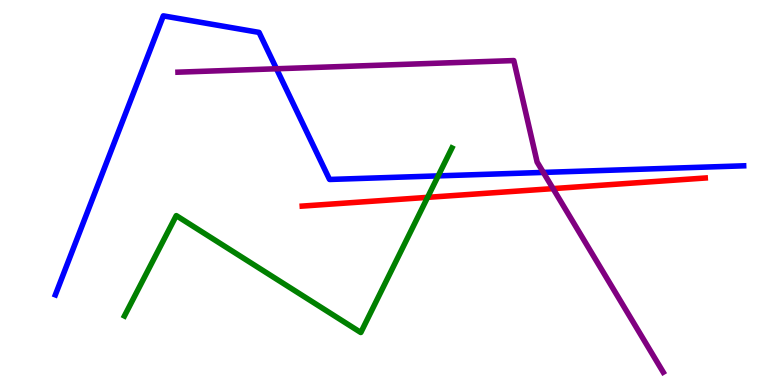[{'lines': ['blue', 'red'], 'intersections': []}, {'lines': ['green', 'red'], 'intersections': [{'x': 5.52, 'y': 4.87}]}, {'lines': ['purple', 'red'], 'intersections': [{'x': 7.14, 'y': 5.1}]}, {'lines': ['blue', 'green'], 'intersections': [{'x': 5.65, 'y': 5.43}]}, {'lines': ['blue', 'purple'], 'intersections': [{'x': 3.57, 'y': 8.21}, {'x': 7.01, 'y': 5.52}]}, {'lines': ['green', 'purple'], 'intersections': []}]